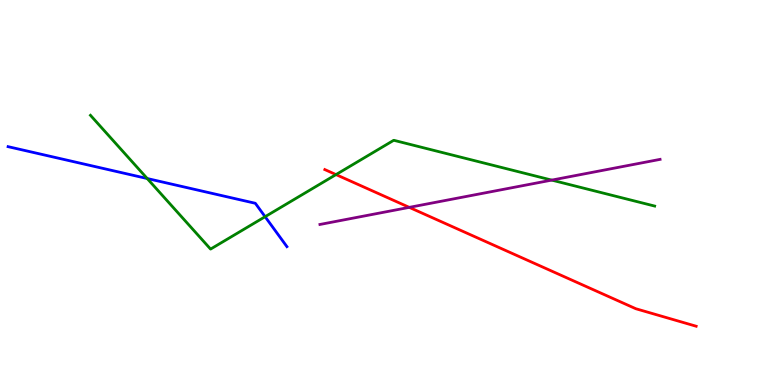[{'lines': ['blue', 'red'], 'intersections': []}, {'lines': ['green', 'red'], 'intersections': [{'x': 4.34, 'y': 5.47}]}, {'lines': ['purple', 'red'], 'intersections': [{'x': 5.28, 'y': 4.61}]}, {'lines': ['blue', 'green'], 'intersections': [{'x': 1.9, 'y': 5.36}, {'x': 3.42, 'y': 4.37}]}, {'lines': ['blue', 'purple'], 'intersections': []}, {'lines': ['green', 'purple'], 'intersections': [{'x': 7.12, 'y': 5.32}]}]